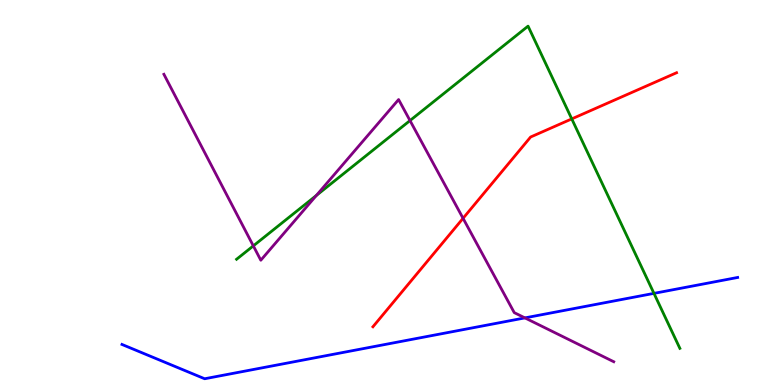[{'lines': ['blue', 'red'], 'intersections': []}, {'lines': ['green', 'red'], 'intersections': [{'x': 7.38, 'y': 6.91}]}, {'lines': ['purple', 'red'], 'intersections': [{'x': 5.97, 'y': 4.33}]}, {'lines': ['blue', 'green'], 'intersections': [{'x': 8.44, 'y': 2.38}]}, {'lines': ['blue', 'purple'], 'intersections': [{'x': 6.77, 'y': 1.74}]}, {'lines': ['green', 'purple'], 'intersections': [{'x': 3.27, 'y': 3.61}, {'x': 4.08, 'y': 4.92}, {'x': 5.29, 'y': 6.87}]}]